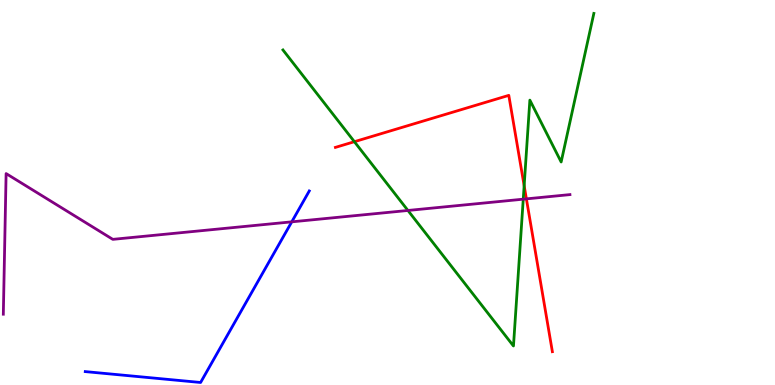[{'lines': ['blue', 'red'], 'intersections': []}, {'lines': ['green', 'red'], 'intersections': [{'x': 4.57, 'y': 6.32}, {'x': 6.76, 'y': 5.18}]}, {'lines': ['purple', 'red'], 'intersections': [{'x': 6.79, 'y': 4.83}]}, {'lines': ['blue', 'green'], 'intersections': []}, {'lines': ['blue', 'purple'], 'intersections': [{'x': 3.76, 'y': 4.24}]}, {'lines': ['green', 'purple'], 'intersections': [{'x': 5.26, 'y': 4.53}, {'x': 6.75, 'y': 4.83}]}]